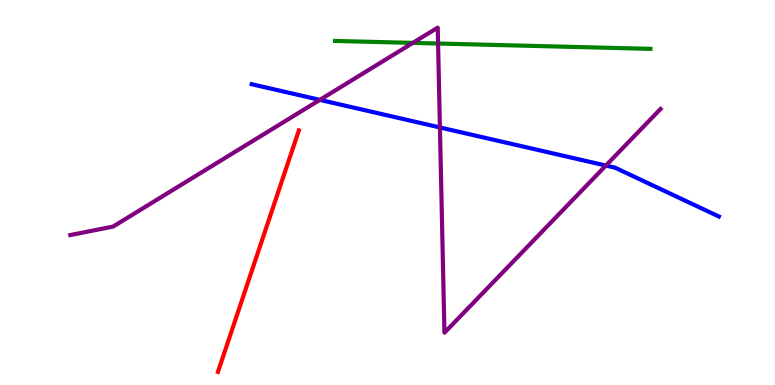[{'lines': ['blue', 'red'], 'intersections': []}, {'lines': ['green', 'red'], 'intersections': []}, {'lines': ['purple', 'red'], 'intersections': []}, {'lines': ['blue', 'green'], 'intersections': []}, {'lines': ['blue', 'purple'], 'intersections': [{'x': 4.13, 'y': 7.41}, {'x': 5.68, 'y': 6.69}, {'x': 7.82, 'y': 5.7}]}, {'lines': ['green', 'purple'], 'intersections': [{'x': 5.33, 'y': 8.89}, {'x': 5.65, 'y': 8.87}]}]